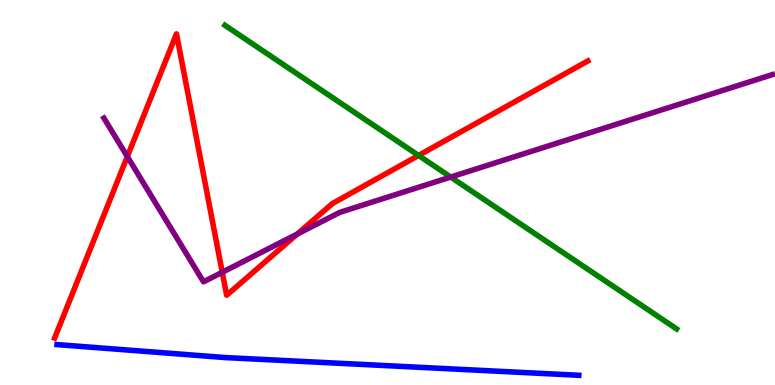[{'lines': ['blue', 'red'], 'intersections': []}, {'lines': ['green', 'red'], 'intersections': [{'x': 5.4, 'y': 5.96}]}, {'lines': ['purple', 'red'], 'intersections': [{'x': 1.64, 'y': 5.93}, {'x': 2.87, 'y': 2.93}, {'x': 3.84, 'y': 3.92}]}, {'lines': ['blue', 'green'], 'intersections': []}, {'lines': ['blue', 'purple'], 'intersections': []}, {'lines': ['green', 'purple'], 'intersections': [{'x': 5.82, 'y': 5.4}]}]